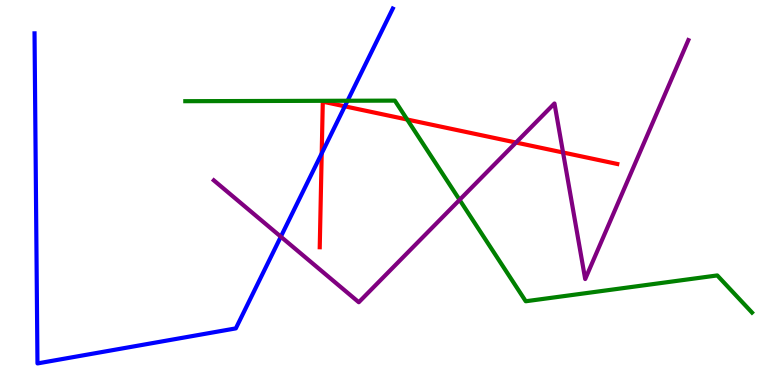[{'lines': ['blue', 'red'], 'intersections': [{'x': 4.15, 'y': 6.02}, {'x': 4.45, 'y': 7.24}]}, {'lines': ['green', 'red'], 'intersections': [{'x': 5.25, 'y': 6.9}]}, {'lines': ['purple', 'red'], 'intersections': [{'x': 6.66, 'y': 6.3}, {'x': 7.27, 'y': 6.04}]}, {'lines': ['blue', 'green'], 'intersections': [{'x': 4.48, 'y': 7.38}]}, {'lines': ['blue', 'purple'], 'intersections': [{'x': 3.62, 'y': 3.85}]}, {'lines': ['green', 'purple'], 'intersections': [{'x': 5.93, 'y': 4.81}]}]